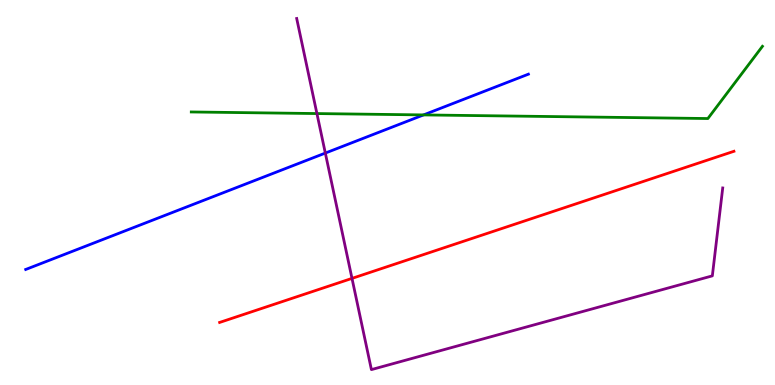[{'lines': ['blue', 'red'], 'intersections': []}, {'lines': ['green', 'red'], 'intersections': []}, {'lines': ['purple', 'red'], 'intersections': [{'x': 4.54, 'y': 2.77}]}, {'lines': ['blue', 'green'], 'intersections': [{'x': 5.46, 'y': 7.02}]}, {'lines': ['blue', 'purple'], 'intersections': [{'x': 4.2, 'y': 6.02}]}, {'lines': ['green', 'purple'], 'intersections': [{'x': 4.09, 'y': 7.05}]}]